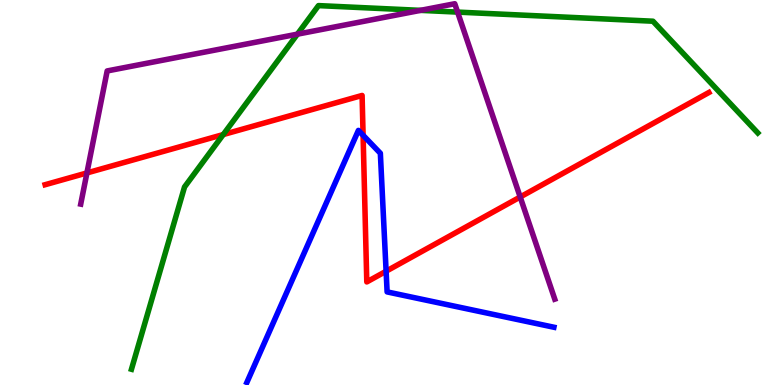[{'lines': ['blue', 'red'], 'intersections': [{'x': 4.69, 'y': 6.49}, {'x': 4.98, 'y': 2.96}]}, {'lines': ['green', 'red'], 'intersections': [{'x': 2.88, 'y': 6.51}]}, {'lines': ['purple', 'red'], 'intersections': [{'x': 1.12, 'y': 5.51}, {'x': 6.71, 'y': 4.88}]}, {'lines': ['blue', 'green'], 'intersections': []}, {'lines': ['blue', 'purple'], 'intersections': []}, {'lines': ['green', 'purple'], 'intersections': [{'x': 3.84, 'y': 9.11}, {'x': 5.43, 'y': 9.73}, {'x': 5.9, 'y': 9.69}]}]